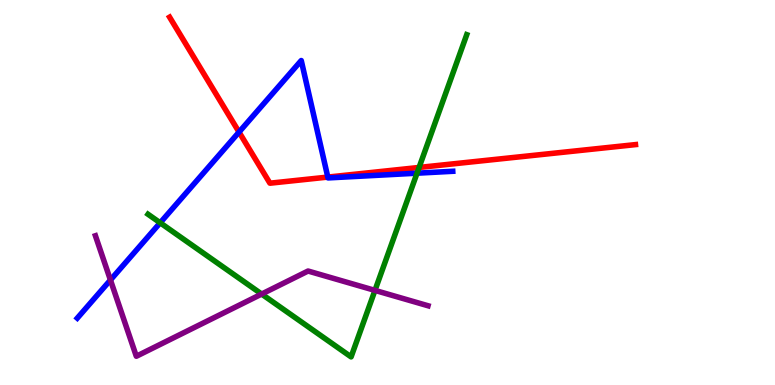[{'lines': ['blue', 'red'], 'intersections': [{'x': 3.08, 'y': 6.57}, {'x': 4.23, 'y': 5.4}]}, {'lines': ['green', 'red'], 'intersections': [{'x': 5.41, 'y': 5.65}]}, {'lines': ['purple', 'red'], 'intersections': []}, {'lines': ['blue', 'green'], 'intersections': [{'x': 2.07, 'y': 4.21}, {'x': 5.38, 'y': 5.5}]}, {'lines': ['blue', 'purple'], 'intersections': [{'x': 1.43, 'y': 2.73}]}, {'lines': ['green', 'purple'], 'intersections': [{'x': 3.38, 'y': 2.36}, {'x': 4.84, 'y': 2.46}]}]